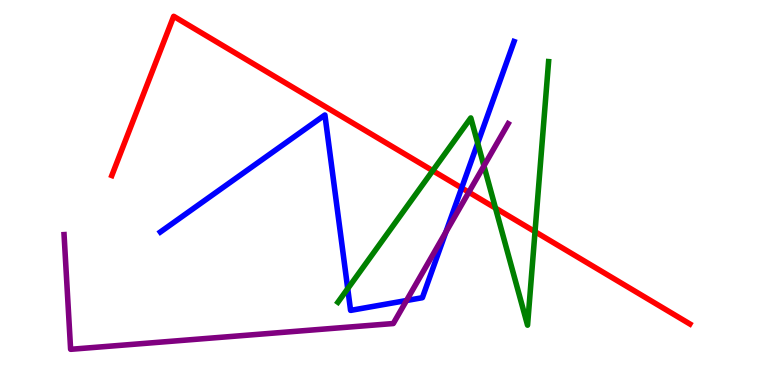[{'lines': ['blue', 'red'], 'intersections': [{'x': 5.96, 'y': 5.12}]}, {'lines': ['green', 'red'], 'intersections': [{'x': 5.58, 'y': 5.57}, {'x': 6.39, 'y': 4.59}, {'x': 6.9, 'y': 3.98}]}, {'lines': ['purple', 'red'], 'intersections': [{'x': 6.05, 'y': 5.01}]}, {'lines': ['blue', 'green'], 'intersections': [{'x': 4.49, 'y': 2.5}, {'x': 6.16, 'y': 6.28}]}, {'lines': ['blue', 'purple'], 'intersections': [{'x': 5.25, 'y': 2.19}, {'x': 5.75, 'y': 3.97}]}, {'lines': ['green', 'purple'], 'intersections': [{'x': 6.24, 'y': 5.69}]}]